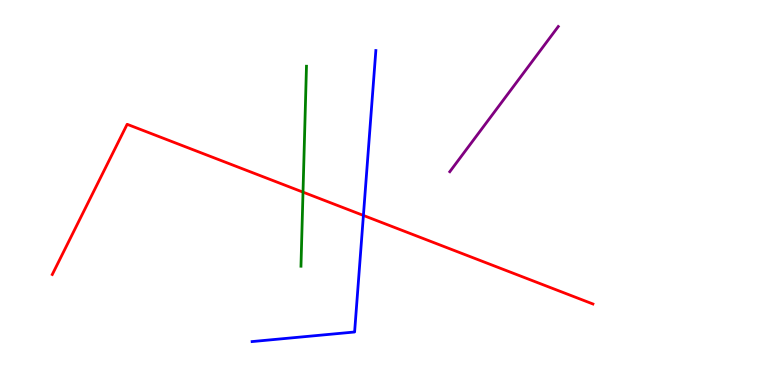[{'lines': ['blue', 'red'], 'intersections': [{'x': 4.69, 'y': 4.4}]}, {'lines': ['green', 'red'], 'intersections': [{'x': 3.91, 'y': 5.01}]}, {'lines': ['purple', 'red'], 'intersections': []}, {'lines': ['blue', 'green'], 'intersections': []}, {'lines': ['blue', 'purple'], 'intersections': []}, {'lines': ['green', 'purple'], 'intersections': []}]